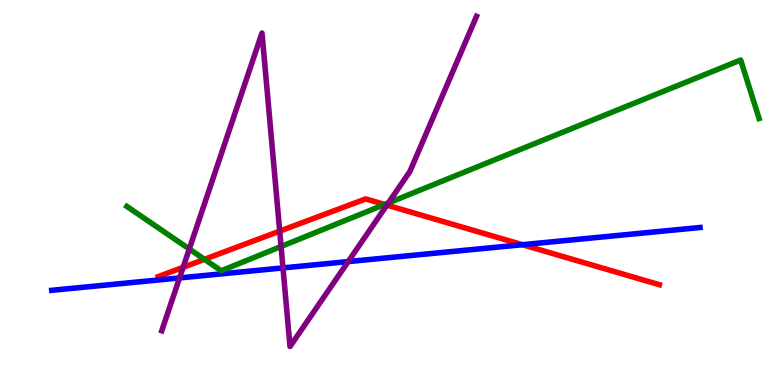[{'lines': ['blue', 'red'], 'intersections': [{'x': 6.74, 'y': 3.64}]}, {'lines': ['green', 'red'], 'intersections': [{'x': 2.64, 'y': 3.26}, {'x': 4.96, 'y': 4.69}]}, {'lines': ['purple', 'red'], 'intersections': [{'x': 2.36, 'y': 3.06}, {'x': 3.61, 'y': 4.0}, {'x': 4.99, 'y': 4.67}]}, {'lines': ['blue', 'green'], 'intersections': []}, {'lines': ['blue', 'purple'], 'intersections': [{'x': 2.32, 'y': 2.78}, {'x': 3.65, 'y': 3.04}, {'x': 4.49, 'y': 3.21}]}, {'lines': ['green', 'purple'], 'intersections': [{'x': 2.44, 'y': 3.53}, {'x': 3.63, 'y': 3.6}, {'x': 5.01, 'y': 4.73}]}]